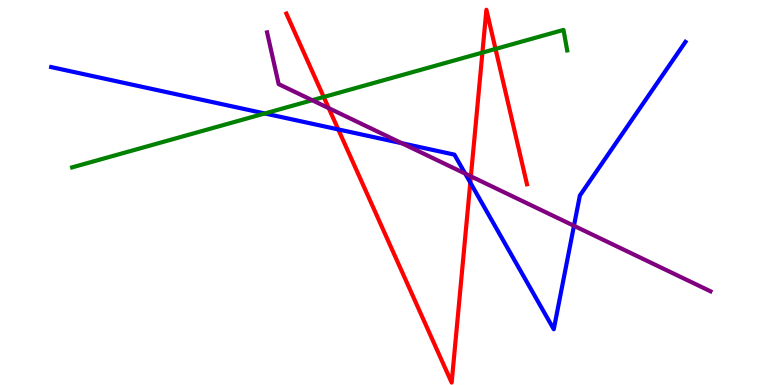[{'lines': ['blue', 'red'], 'intersections': [{'x': 4.36, 'y': 6.64}, {'x': 6.07, 'y': 5.26}]}, {'lines': ['green', 'red'], 'intersections': [{'x': 4.18, 'y': 7.48}, {'x': 6.22, 'y': 8.63}, {'x': 6.39, 'y': 8.73}]}, {'lines': ['purple', 'red'], 'intersections': [{'x': 4.24, 'y': 7.19}, {'x': 6.08, 'y': 5.42}]}, {'lines': ['blue', 'green'], 'intersections': [{'x': 3.42, 'y': 7.05}]}, {'lines': ['blue', 'purple'], 'intersections': [{'x': 5.18, 'y': 6.28}, {'x': 6.0, 'y': 5.49}, {'x': 7.41, 'y': 4.14}]}, {'lines': ['green', 'purple'], 'intersections': [{'x': 4.03, 'y': 7.4}]}]